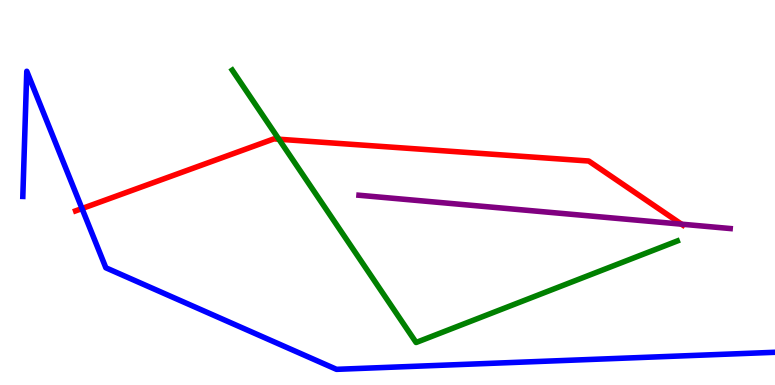[{'lines': ['blue', 'red'], 'intersections': [{'x': 1.06, 'y': 4.58}]}, {'lines': ['green', 'red'], 'intersections': [{'x': 3.6, 'y': 6.38}]}, {'lines': ['purple', 'red'], 'intersections': [{'x': 8.79, 'y': 4.18}]}, {'lines': ['blue', 'green'], 'intersections': []}, {'lines': ['blue', 'purple'], 'intersections': []}, {'lines': ['green', 'purple'], 'intersections': []}]